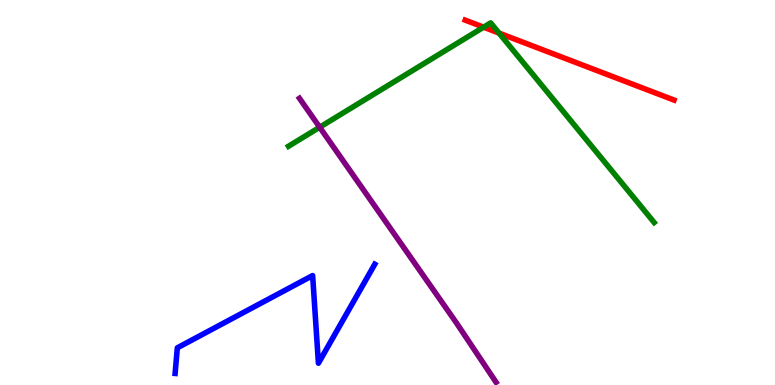[{'lines': ['blue', 'red'], 'intersections': []}, {'lines': ['green', 'red'], 'intersections': [{'x': 6.24, 'y': 9.29}, {'x': 6.44, 'y': 9.14}]}, {'lines': ['purple', 'red'], 'intersections': []}, {'lines': ['blue', 'green'], 'intersections': []}, {'lines': ['blue', 'purple'], 'intersections': []}, {'lines': ['green', 'purple'], 'intersections': [{'x': 4.12, 'y': 6.7}]}]